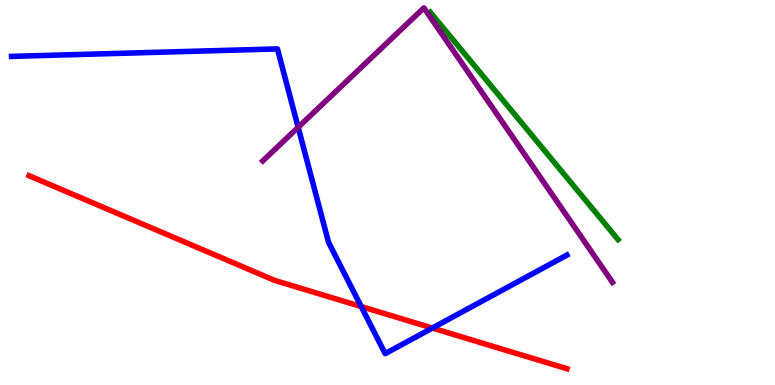[{'lines': ['blue', 'red'], 'intersections': [{'x': 4.66, 'y': 2.04}, {'x': 5.58, 'y': 1.48}]}, {'lines': ['green', 'red'], 'intersections': []}, {'lines': ['purple', 'red'], 'intersections': []}, {'lines': ['blue', 'green'], 'intersections': []}, {'lines': ['blue', 'purple'], 'intersections': [{'x': 3.85, 'y': 6.69}]}, {'lines': ['green', 'purple'], 'intersections': []}]